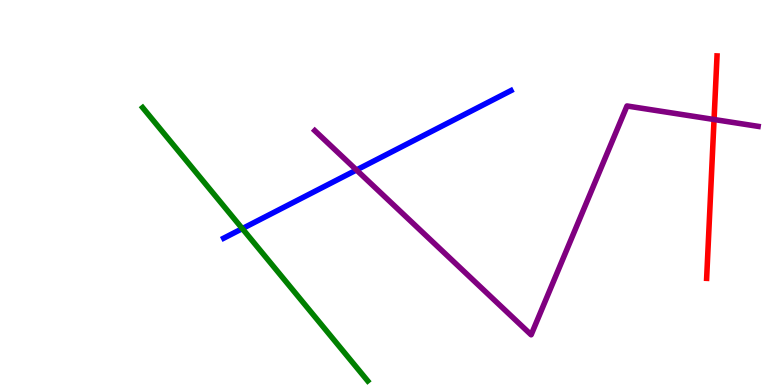[{'lines': ['blue', 'red'], 'intersections': []}, {'lines': ['green', 'red'], 'intersections': []}, {'lines': ['purple', 'red'], 'intersections': [{'x': 9.21, 'y': 6.9}]}, {'lines': ['blue', 'green'], 'intersections': [{'x': 3.13, 'y': 4.06}]}, {'lines': ['blue', 'purple'], 'intersections': [{'x': 4.6, 'y': 5.59}]}, {'lines': ['green', 'purple'], 'intersections': []}]